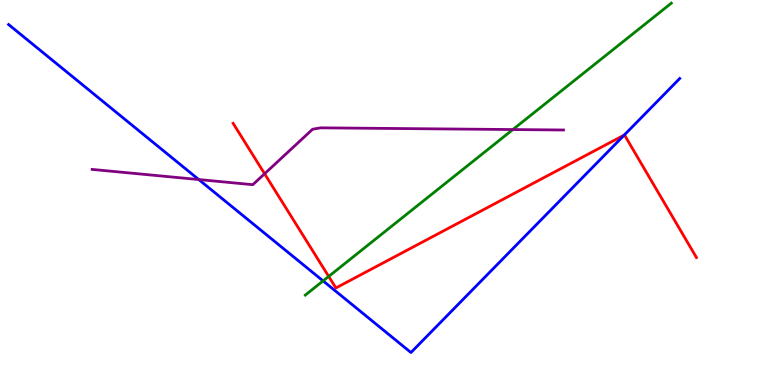[{'lines': ['blue', 'red'], 'intersections': [{'x': 8.06, 'y': 6.49}]}, {'lines': ['green', 'red'], 'intersections': [{'x': 4.24, 'y': 2.82}]}, {'lines': ['purple', 'red'], 'intersections': [{'x': 3.41, 'y': 5.49}]}, {'lines': ['blue', 'green'], 'intersections': [{'x': 4.17, 'y': 2.7}]}, {'lines': ['blue', 'purple'], 'intersections': [{'x': 2.56, 'y': 5.34}]}, {'lines': ['green', 'purple'], 'intersections': [{'x': 6.62, 'y': 6.64}]}]